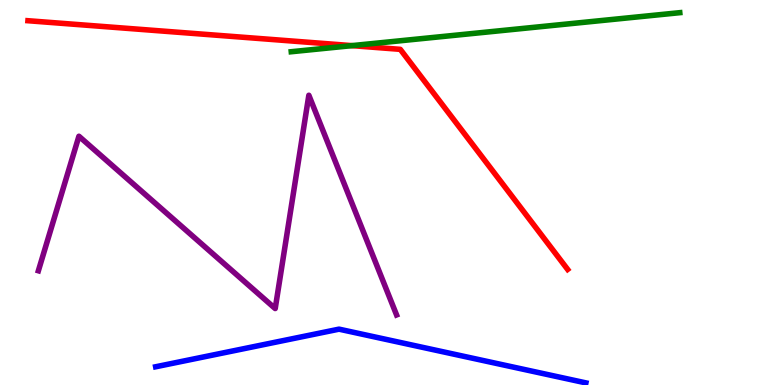[{'lines': ['blue', 'red'], 'intersections': []}, {'lines': ['green', 'red'], 'intersections': [{'x': 4.54, 'y': 8.81}]}, {'lines': ['purple', 'red'], 'intersections': []}, {'lines': ['blue', 'green'], 'intersections': []}, {'lines': ['blue', 'purple'], 'intersections': []}, {'lines': ['green', 'purple'], 'intersections': []}]